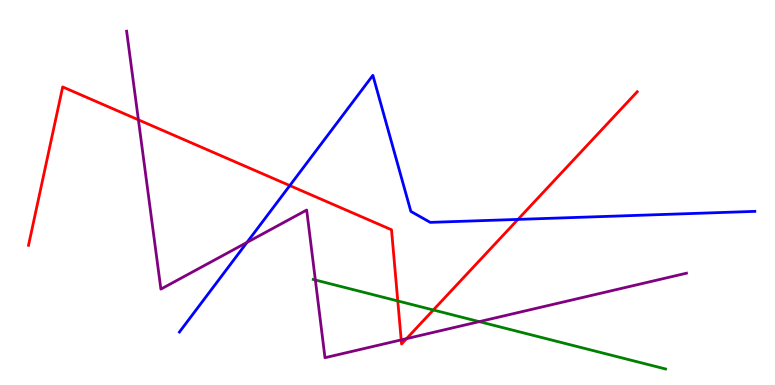[{'lines': ['blue', 'red'], 'intersections': [{'x': 3.74, 'y': 5.18}, {'x': 6.68, 'y': 4.3}]}, {'lines': ['green', 'red'], 'intersections': [{'x': 5.13, 'y': 2.18}, {'x': 5.59, 'y': 1.95}]}, {'lines': ['purple', 'red'], 'intersections': [{'x': 1.79, 'y': 6.89}, {'x': 5.18, 'y': 1.17}, {'x': 5.25, 'y': 1.2}]}, {'lines': ['blue', 'green'], 'intersections': []}, {'lines': ['blue', 'purple'], 'intersections': [{'x': 3.19, 'y': 3.7}]}, {'lines': ['green', 'purple'], 'intersections': [{'x': 4.07, 'y': 2.73}, {'x': 6.18, 'y': 1.65}]}]